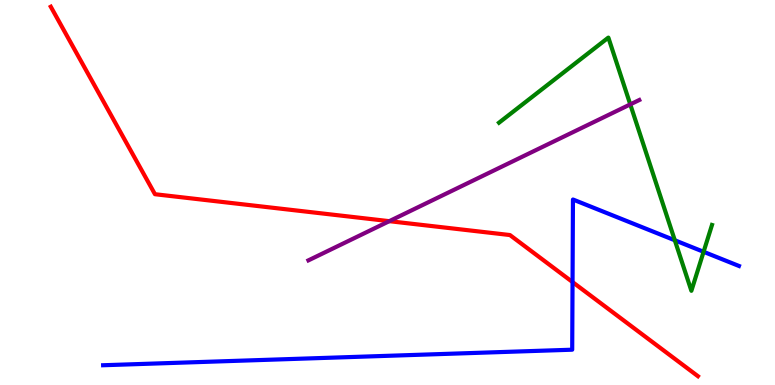[{'lines': ['blue', 'red'], 'intersections': [{'x': 7.39, 'y': 2.67}]}, {'lines': ['green', 'red'], 'intersections': []}, {'lines': ['purple', 'red'], 'intersections': [{'x': 5.02, 'y': 4.26}]}, {'lines': ['blue', 'green'], 'intersections': [{'x': 8.71, 'y': 3.76}, {'x': 9.08, 'y': 3.46}]}, {'lines': ['blue', 'purple'], 'intersections': []}, {'lines': ['green', 'purple'], 'intersections': [{'x': 8.13, 'y': 7.29}]}]